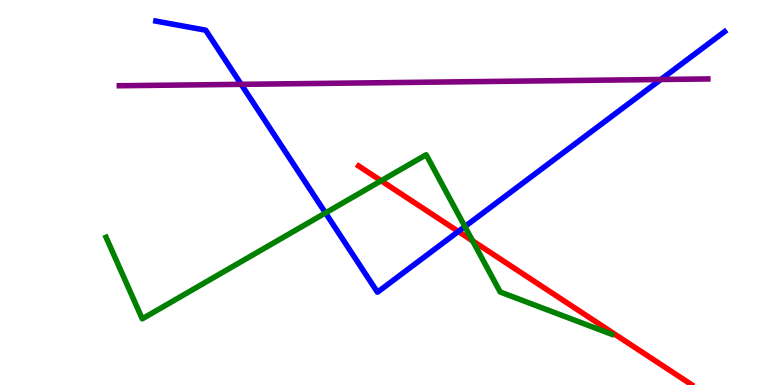[{'lines': ['blue', 'red'], 'intersections': [{'x': 5.91, 'y': 3.99}]}, {'lines': ['green', 'red'], 'intersections': [{'x': 4.92, 'y': 5.3}, {'x': 6.1, 'y': 3.74}]}, {'lines': ['purple', 'red'], 'intersections': []}, {'lines': ['blue', 'green'], 'intersections': [{'x': 4.2, 'y': 4.47}, {'x': 6.0, 'y': 4.12}]}, {'lines': ['blue', 'purple'], 'intersections': [{'x': 3.11, 'y': 7.81}, {'x': 8.53, 'y': 7.94}]}, {'lines': ['green', 'purple'], 'intersections': []}]